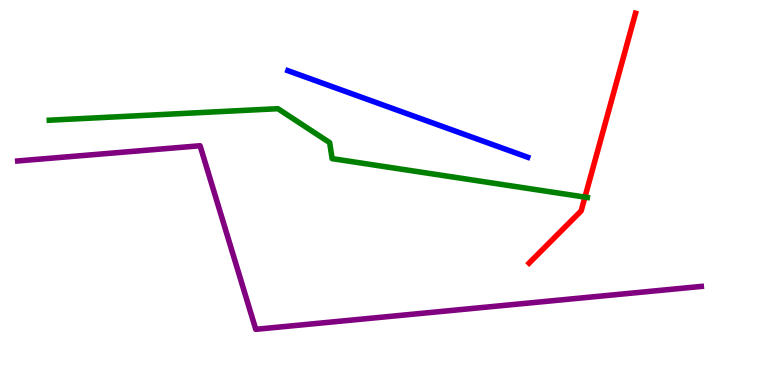[{'lines': ['blue', 'red'], 'intersections': []}, {'lines': ['green', 'red'], 'intersections': [{'x': 7.55, 'y': 4.88}]}, {'lines': ['purple', 'red'], 'intersections': []}, {'lines': ['blue', 'green'], 'intersections': []}, {'lines': ['blue', 'purple'], 'intersections': []}, {'lines': ['green', 'purple'], 'intersections': []}]